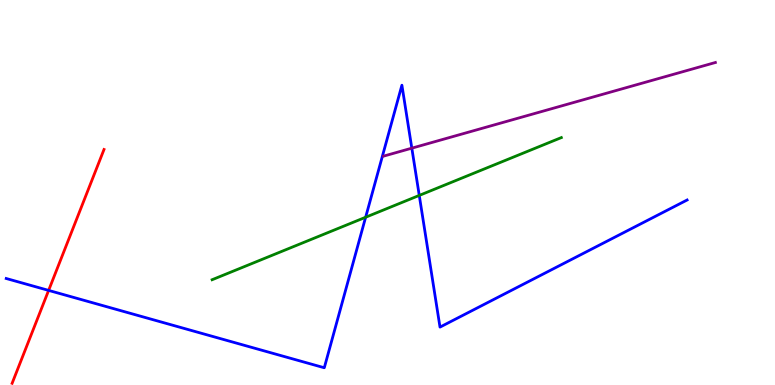[{'lines': ['blue', 'red'], 'intersections': [{'x': 0.627, 'y': 2.46}]}, {'lines': ['green', 'red'], 'intersections': []}, {'lines': ['purple', 'red'], 'intersections': []}, {'lines': ['blue', 'green'], 'intersections': [{'x': 4.72, 'y': 4.36}, {'x': 5.41, 'y': 4.92}]}, {'lines': ['blue', 'purple'], 'intersections': [{'x': 5.31, 'y': 6.15}]}, {'lines': ['green', 'purple'], 'intersections': []}]